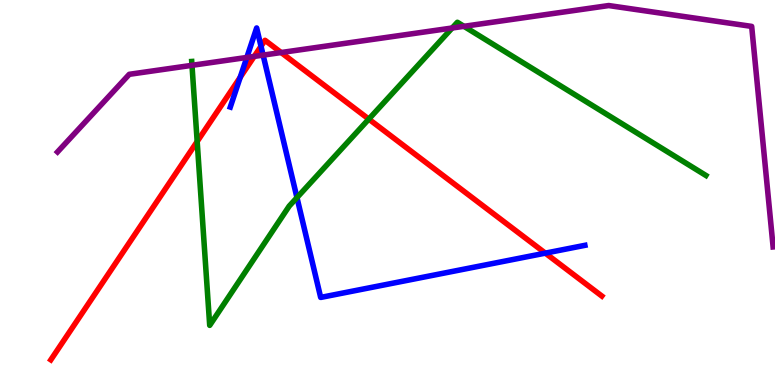[{'lines': ['blue', 'red'], 'intersections': [{'x': 3.1, 'y': 7.99}, {'x': 3.37, 'y': 8.8}, {'x': 7.04, 'y': 3.42}]}, {'lines': ['green', 'red'], 'intersections': [{'x': 2.54, 'y': 6.32}, {'x': 4.76, 'y': 6.91}]}, {'lines': ['purple', 'red'], 'intersections': [{'x': 3.28, 'y': 8.54}, {'x': 3.63, 'y': 8.64}]}, {'lines': ['blue', 'green'], 'intersections': [{'x': 3.83, 'y': 4.87}]}, {'lines': ['blue', 'purple'], 'intersections': [{'x': 3.18, 'y': 8.51}, {'x': 3.39, 'y': 8.57}]}, {'lines': ['green', 'purple'], 'intersections': [{'x': 2.48, 'y': 8.3}, {'x': 5.83, 'y': 9.27}, {'x': 5.99, 'y': 9.32}]}]